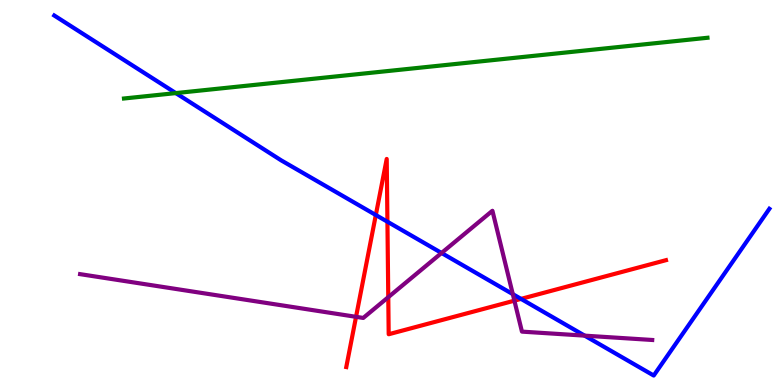[{'lines': ['blue', 'red'], 'intersections': [{'x': 4.85, 'y': 4.42}, {'x': 5.0, 'y': 4.24}, {'x': 6.72, 'y': 2.24}]}, {'lines': ['green', 'red'], 'intersections': []}, {'lines': ['purple', 'red'], 'intersections': [{'x': 4.59, 'y': 1.77}, {'x': 5.01, 'y': 2.28}, {'x': 6.64, 'y': 2.19}]}, {'lines': ['blue', 'green'], 'intersections': [{'x': 2.27, 'y': 7.58}]}, {'lines': ['blue', 'purple'], 'intersections': [{'x': 5.7, 'y': 3.43}, {'x': 6.62, 'y': 2.36}, {'x': 7.54, 'y': 1.28}]}, {'lines': ['green', 'purple'], 'intersections': []}]